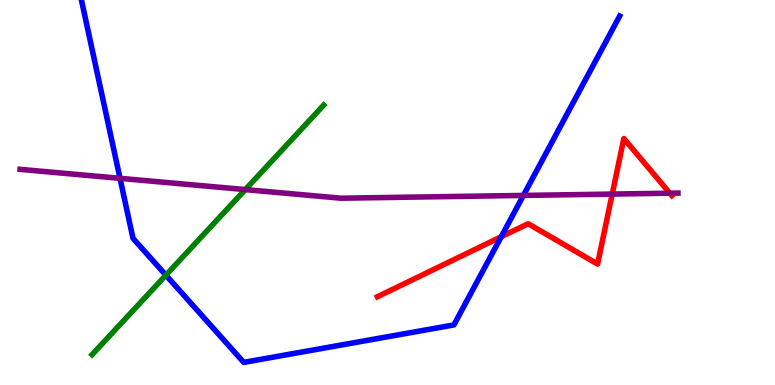[{'lines': ['blue', 'red'], 'intersections': [{'x': 6.47, 'y': 3.85}]}, {'lines': ['green', 'red'], 'intersections': []}, {'lines': ['purple', 'red'], 'intersections': [{'x': 7.9, 'y': 4.96}, {'x': 8.64, 'y': 4.98}]}, {'lines': ['blue', 'green'], 'intersections': [{'x': 2.14, 'y': 2.85}]}, {'lines': ['blue', 'purple'], 'intersections': [{'x': 1.55, 'y': 5.37}, {'x': 6.75, 'y': 4.92}]}, {'lines': ['green', 'purple'], 'intersections': [{'x': 3.17, 'y': 5.08}]}]